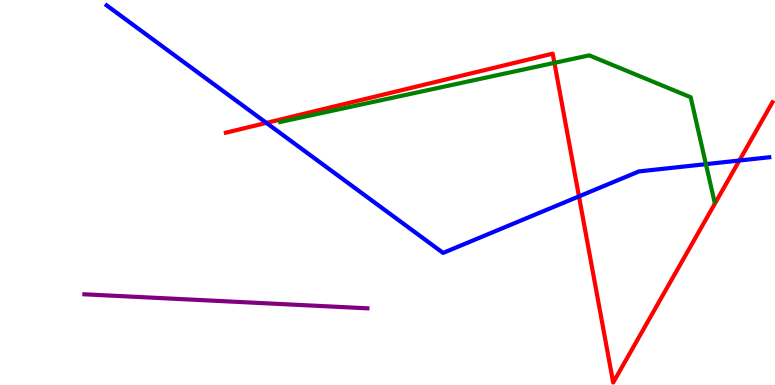[{'lines': ['blue', 'red'], 'intersections': [{'x': 3.44, 'y': 6.81}, {'x': 7.47, 'y': 4.9}, {'x': 9.54, 'y': 5.83}]}, {'lines': ['green', 'red'], 'intersections': [{'x': 7.15, 'y': 8.37}]}, {'lines': ['purple', 'red'], 'intersections': []}, {'lines': ['blue', 'green'], 'intersections': [{'x': 9.11, 'y': 5.74}]}, {'lines': ['blue', 'purple'], 'intersections': []}, {'lines': ['green', 'purple'], 'intersections': []}]